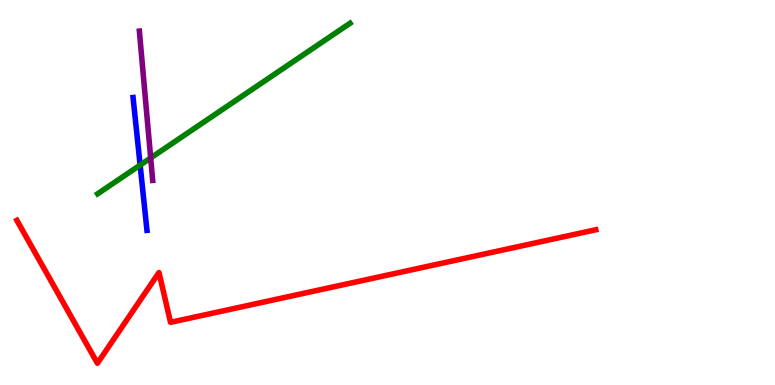[{'lines': ['blue', 'red'], 'intersections': []}, {'lines': ['green', 'red'], 'intersections': []}, {'lines': ['purple', 'red'], 'intersections': []}, {'lines': ['blue', 'green'], 'intersections': [{'x': 1.81, 'y': 5.71}]}, {'lines': ['blue', 'purple'], 'intersections': []}, {'lines': ['green', 'purple'], 'intersections': [{'x': 1.94, 'y': 5.9}]}]